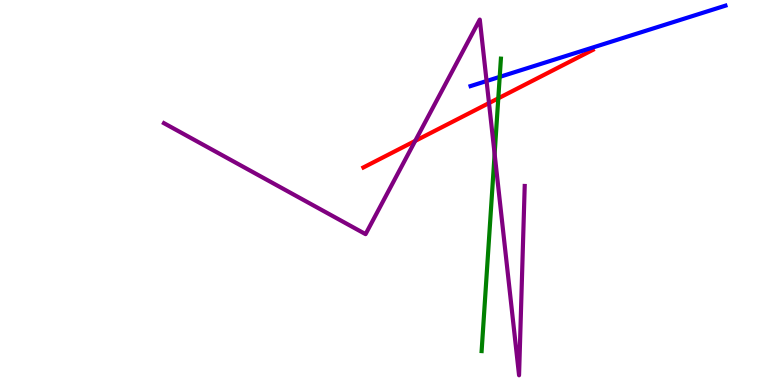[{'lines': ['blue', 'red'], 'intersections': []}, {'lines': ['green', 'red'], 'intersections': [{'x': 6.43, 'y': 7.45}]}, {'lines': ['purple', 'red'], 'intersections': [{'x': 5.36, 'y': 6.34}, {'x': 6.31, 'y': 7.32}]}, {'lines': ['blue', 'green'], 'intersections': [{'x': 6.45, 'y': 8.0}]}, {'lines': ['blue', 'purple'], 'intersections': [{'x': 6.28, 'y': 7.9}]}, {'lines': ['green', 'purple'], 'intersections': [{'x': 6.38, 'y': 6.0}]}]